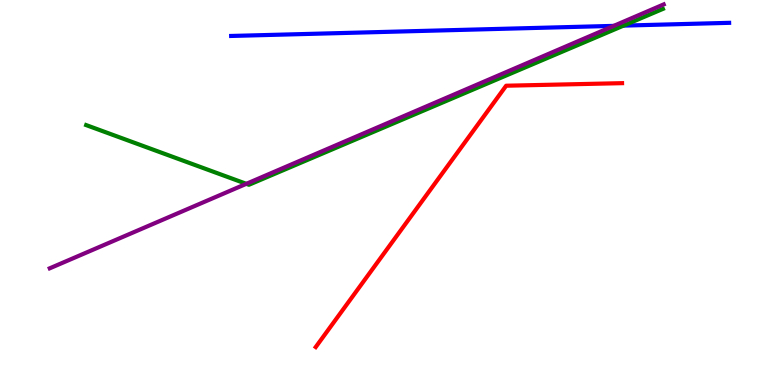[{'lines': ['blue', 'red'], 'intersections': []}, {'lines': ['green', 'red'], 'intersections': []}, {'lines': ['purple', 'red'], 'intersections': []}, {'lines': ['blue', 'green'], 'intersections': [{'x': 8.05, 'y': 9.33}]}, {'lines': ['blue', 'purple'], 'intersections': [{'x': 7.92, 'y': 9.33}]}, {'lines': ['green', 'purple'], 'intersections': [{'x': 3.18, 'y': 5.23}]}]